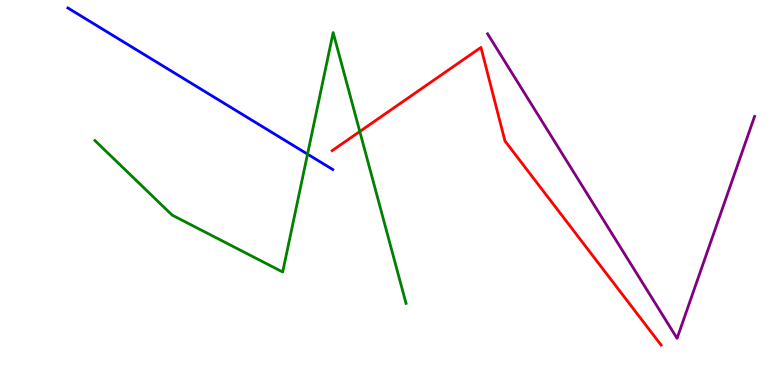[{'lines': ['blue', 'red'], 'intersections': []}, {'lines': ['green', 'red'], 'intersections': [{'x': 4.64, 'y': 6.58}]}, {'lines': ['purple', 'red'], 'intersections': []}, {'lines': ['blue', 'green'], 'intersections': [{'x': 3.97, 'y': 6.0}]}, {'lines': ['blue', 'purple'], 'intersections': []}, {'lines': ['green', 'purple'], 'intersections': []}]